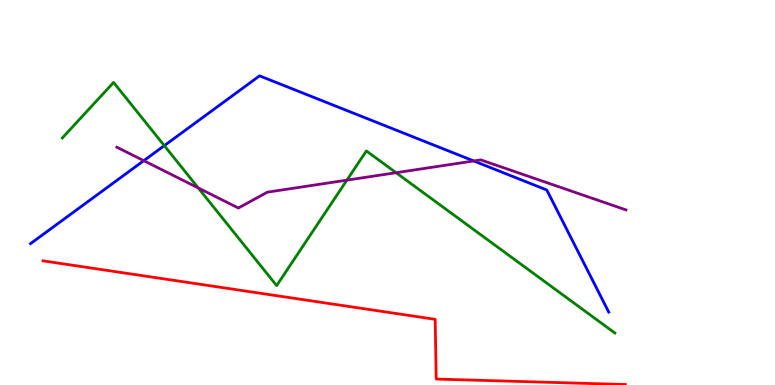[{'lines': ['blue', 'red'], 'intersections': []}, {'lines': ['green', 'red'], 'intersections': []}, {'lines': ['purple', 'red'], 'intersections': []}, {'lines': ['blue', 'green'], 'intersections': [{'x': 2.12, 'y': 6.22}]}, {'lines': ['blue', 'purple'], 'intersections': [{'x': 1.86, 'y': 5.83}, {'x': 6.11, 'y': 5.82}]}, {'lines': ['green', 'purple'], 'intersections': [{'x': 2.56, 'y': 5.12}, {'x': 4.48, 'y': 5.32}, {'x': 5.11, 'y': 5.51}]}]